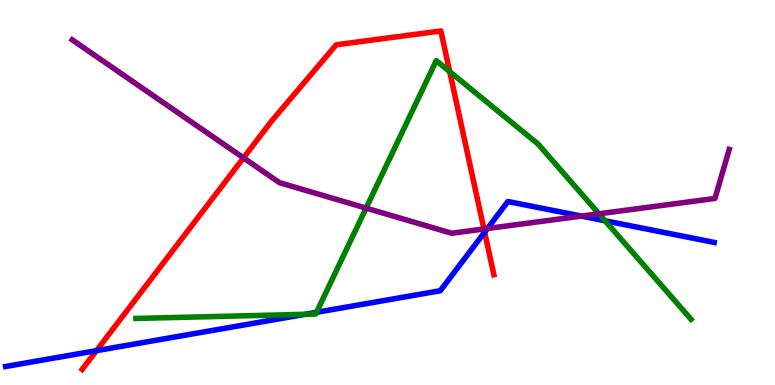[{'lines': ['blue', 'red'], 'intersections': [{'x': 1.24, 'y': 0.892}, {'x': 6.25, 'y': 3.97}]}, {'lines': ['green', 'red'], 'intersections': [{'x': 5.8, 'y': 8.14}]}, {'lines': ['purple', 'red'], 'intersections': [{'x': 3.14, 'y': 5.9}, {'x': 6.24, 'y': 4.05}]}, {'lines': ['blue', 'green'], 'intersections': [{'x': 3.93, 'y': 1.84}, {'x': 4.08, 'y': 1.89}, {'x': 7.81, 'y': 4.27}]}, {'lines': ['blue', 'purple'], 'intersections': [{'x': 6.29, 'y': 4.06}, {'x': 7.5, 'y': 4.39}]}, {'lines': ['green', 'purple'], 'intersections': [{'x': 4.72, 'y': 4.59}, {'x': 7.73, 'y': 4.45}]}]